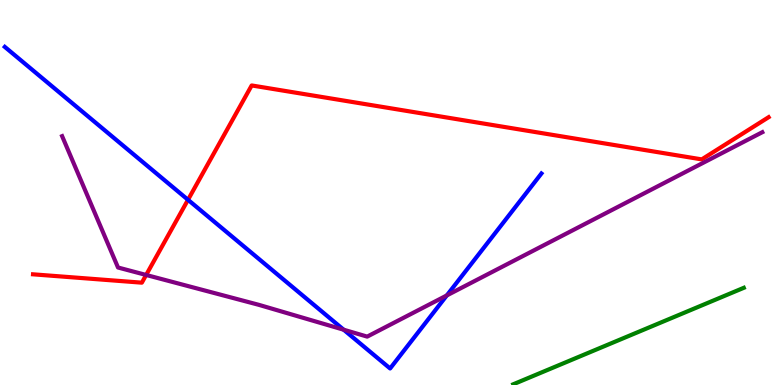[{'lines': ['blue', 'red'], 'intersections': [{'x': 2.43, 'y': 4.81}]}, {'lines': ['green', 'red'], 'intersections': []}, {'lines': ['purple', 'red'], 'intersections': [{'x': 1.89, 'y': 2.86}]}, {'lines': ['blue', 'green'], 'intersections': []}, {'lines': ['blue', 'purple'], 'intersections': [{'x': 4.43, 'y': 1.44}, {'x': 5.77, 'y': 2.33}]}, {'lines': ['green', 'purple'], 'intersections': []}]